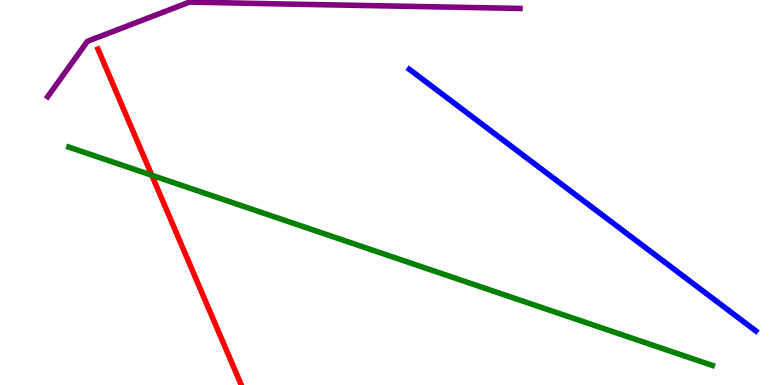[{'lines': ['blue', 'red'], 'intersections': []}, {'lines': ['green', 'red'], 'intersections': [{'x': 1.96, 'y': 5.45}]}, {'lines': ['purple', 'red'], 'intersections': []}, {'lines': ['blue', 'green'], 'intersections': []}, {'lines': ['blue', 'purple'], 'intersections': []}, {'lines': ['green', 'purple'], 'intersections': []}]